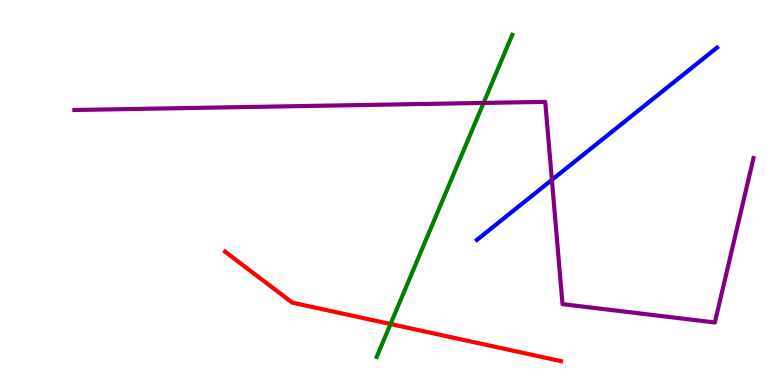[{'lines': ['blue', 'red'], 'intersections': []}, {'lines': ['green', 'red'], 'intersections': [{'x': 5.04, 'y': 1.58}]}, {'lines': ['purple', 'red'], 'intersections': []}, {'lines': ['blue', 'green'], 'intersections': []}, {'lines': ['blue', 'purple'], 'intersections': [{'x': 7.12, 'y': 5.33}]}, {'lines': ['green', 'purple'], 'intersections': [{'x': 6.24, 'y': 7.33}]}]